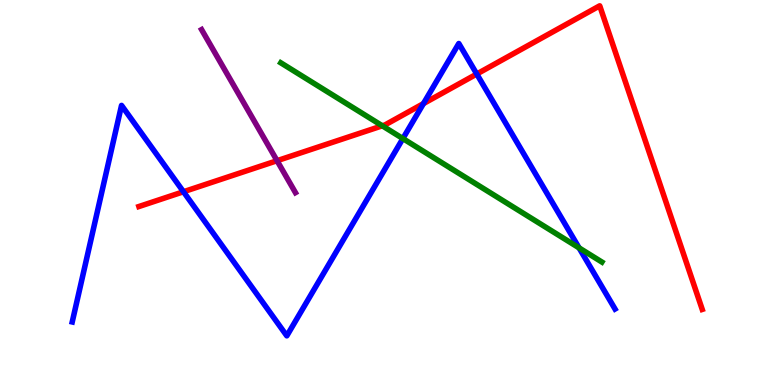[{'lines': ['blue', 'red'], 'intersections': [{'x': 2.37, 'y': 5.02}, {'x': 5.46, 'y': 7.31}, {'x': 6.15, 'y': 8.08}]}, {'lines': ['green', 'red'], 'intersections': [{'x': 4.93, 'y': 6.73}]}, {'lines': ['purple', 'red'], 'intersections': [{'x': 3.57, 'y': 5.83}]}, {'lines': ['blue', 'green'], 'intersections': [{'x': 5.2, 'y': 6.4}, {'x': 7.47, 'y': 3.56}]}, {'lines': ['blue', 'purple'], 'intersections': []}, {'lines': ['green', 'purple'], 'intersections': []}]